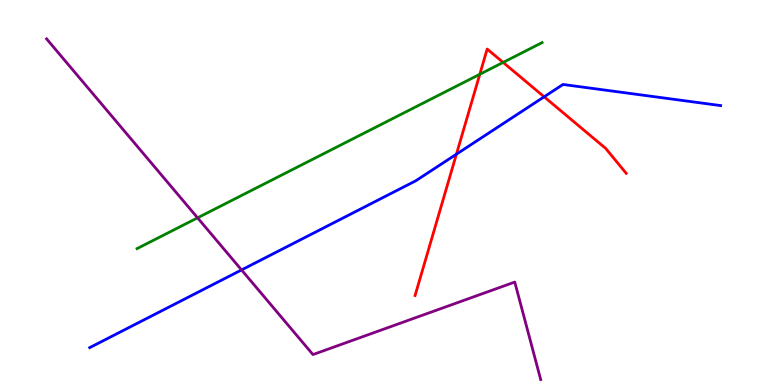[{'lines': ['blue', 'red'], 'intersections': [{'x': 5.89, 'y': 5.99}, {'x': 7.02, 'y': 7.49}]}, {'lines': ['green', 'red'], 'intersections': [{'x': 6.19, 'y': 8.07}, {'x': 6.49, 'y': 8.38}]}, {'lines': ['purple', 'red'], 'intersections': []}, {'lines': ['blue', 'green'], 'intersections': []}, {'lines': ['blue', 'purple'], 'intersections': [{'x': 3.12, 'y': 2.99}]}, {'lines': ['green', 'purple'], 'intersections': [{'x': 2.55, 'y': 4.34}]}]